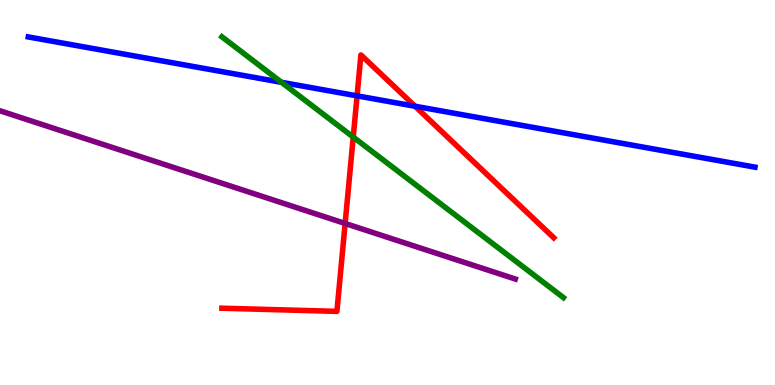[{'lines': ['blue', 'red'], 'intersections': [{'x': 4.61, 'y': 7.51}, {'x': 5.36, 'y': 7.24}]}, {'lines': ['green', 'red'], 'intersections': [{'x': 4.56, 'y': 6.44}]}, {'lines': ['purple', 'red'], 'intersections': [{'x': 4.45, 'y': 4.2}]}, {'lines': ['blue', 'green'], 'intersections': [{'x': 3.63, 'y': 7.86}]}, {'lines': ['blue', 'purple'], 'intersections': []}, {'lines': ['green', 'purple'], 'intersections': []}]